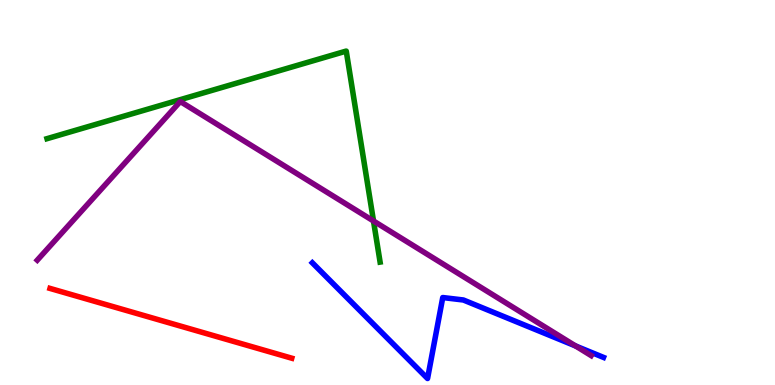[{'lines': ['blue', 'red'], 'intersections': []}, {'lines': ['green', 'red'], 'intersections': []}, {'lines': ['purple', 'red'], 'intersections': []}, {'lines': ['blue', 'green'], 'intersections': []}, {'lines': ['blue', 'purple'], 'intersections': [{'x': 7.43, 'y': 1.01}]}, {'lines': ['green', 'purple'], 'intersections': [{'x': 4.82, 'y': 4.26}]}]